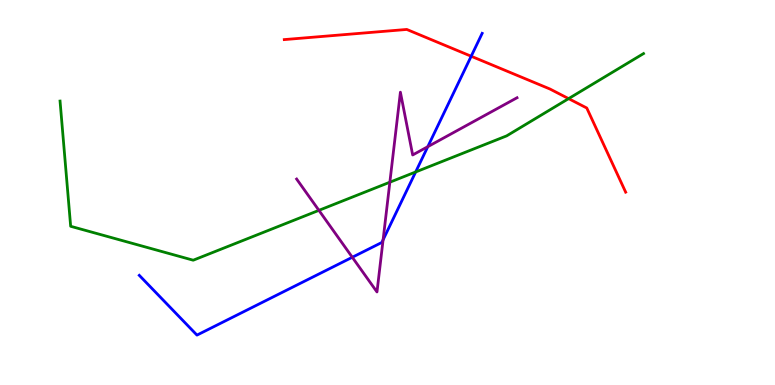[{'lines': ['blue', 'red'], 'intersections': [{'x': 6.08, 'y': 8.54}]}, {'lines': ['green', 'red'], 'intersections': [{'x': 7.34, 'y': 7.44}]}, {'lines': ['purple', 'red'], 'intersections': []}, {'lines': ['blue', 'green'], 'intersections': [{'x': 5.36, 'y': 5.53}]}, {'lines': ['blue', 'purple'], 'intersections': [{'x': 4.55, 'y': 3.32}, {'x': 4.94, 'y': 3.77}, {'x': 5.52, 'y': 6.19}]}, {'lines': ['green', 'purple'], 'intersections': [{'x': 4.11, 'y': 4.54}, {'x': 5.03, 'y': 5.27}]}]